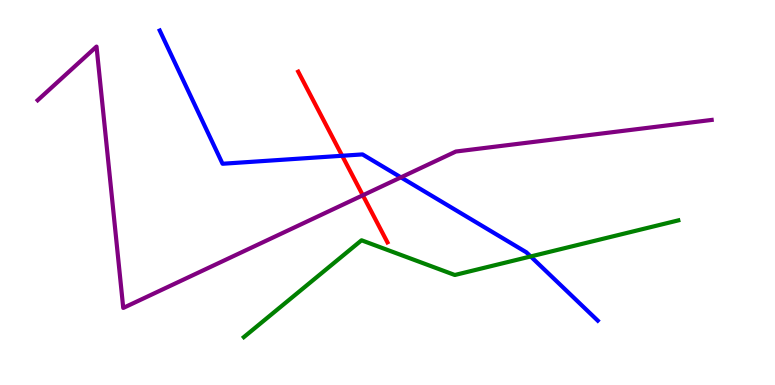[{'lines': ['blue', 'red'], 'intersections': [{'x': 4.42, 'y': 5.95}]}, {'lines': ['green', 'red'], 'intersections': []}, {'lines': ['purple', 'red'], 'intersections': [{'x': 4.68, 'y': 4.93}]}, {'lines': ['blue', 'green'], 'intersections': [{'x': 6.85, 'y': 3.34}]}, {'lines': ['blue', 'purple'], 'intersections': [{'x': 5.17, 'y': 5.39}]}, {'lines': ['green', 'purple'], 'intersections': []}]